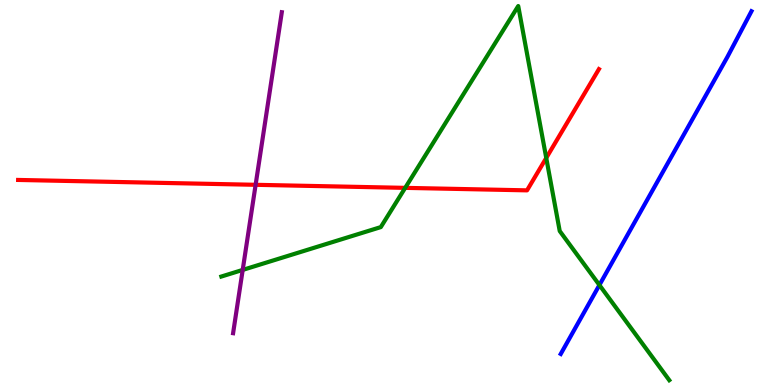[{'lines': ['blue', 'red'], 'intersections': []}, {'lines': ['green', 'red'], 'intersections': [{'x': 5.23, 'y': 5.12}, {'x': 7.05, 'y': 5.9}]}, {'lines': ['purple', 'red'], 'intersections': [{'x': 3.3, 'y': 5.2}]}, {'lines': ['blue', 'green'], 'intersections': [{'x': 7.73, 'y': 2.6}]}, {'lines': ['blue', 'purple'], 'intersections': []}, {'lines': ['green', 'purple'], 'intersections': [{'x': 3.13, 'y': 2.99}]}]